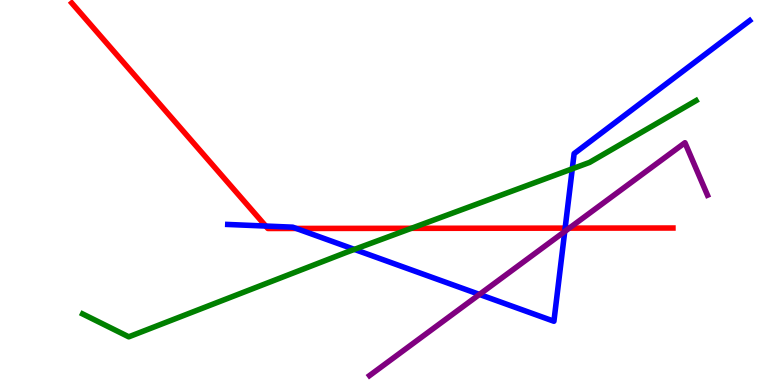[{'lines': ['blue', 'red'], 'intersections': [{'x': 3.43, 'y': 4.13}, {'x': 3.82, 'y': 4.07}, {'x': 7.29, 'y': 4.07}]}, {'lines': ['green', 'red'], 'intersections': [{'x': 5.31, 'y': 4.07}]}, {'lines': ['purple', 'red'], 'intersections': [{'x': 7.35, 'y': 4.07}]}, {'lines': ['blue', 'green'], 'intersections': [{'x': 4.57, 'y': 3.52}, {'x': 7.38, 'y': 5.62}]}, {'lines': ['blue', 'purple'], 'intersections': [{'x': 6.19, 'y': 2.35}, {'x': 7.29, 'y': 3.99}]}, {'lines': ['green', 'purple'], 'intersections': []}]